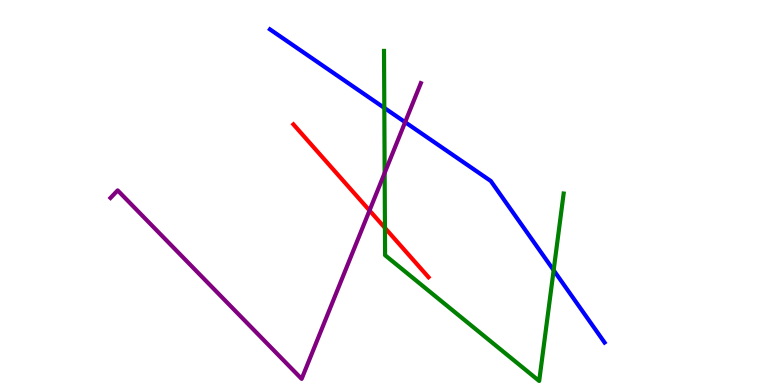[{'lines': ['blue', 'red'], 'intersections': []}, {'lines': ['green', 'red'], 'intersections': [{'x': 4.97, 'y': 4.08}]}, {'lines': ['purple', 'red'], 'intersections': [{'x': 4.77, 'y': 4.53}]}, {'lines': ['blue', 'green'], 'intersections': [{'x': 4.96, 'y': 7.2}, {'x': 7.14, 'y': 2.98}]}, {'lines': ['blue', 'purple'], 'intersections': [{'x': 5.23, 'y': 6.83}]}, {'lines': ['green', 'purple'], 'intersections': [{'x': 4.96, 'y': 5.51}]}]